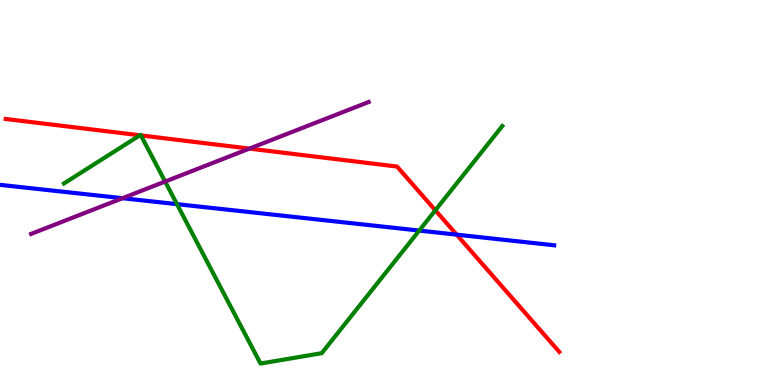[{'lines': ['blue', 'red'], 'intersections': [{'x': 5.89, 'y': 3.91}]}, {'lines': ['green', 'red'], 'intersections': [{'x': 1.81, 'y': 6.49}, {'x': 1.82, 'y': 6.48}, {'x': 5.62, 'y': 4.54}]}, {'lines': ['purple', 'red'], 'intersections': [{'x': 3.22, 'y': 6.14}]}, {'lines': ['blue', 'green'], 'intersections': [{'x': 2.28, 'y': 4.7}, {'x': 5.41, 'y': 4.01}]}, {'lines': ['blue', 'purple'], 'intersections': [{'x': 1.58, 'y': 4.85}]}, {'lines': ['green', 'purple'], 'intersections': [{'x': 2.13, 'y': 5.28}]}]